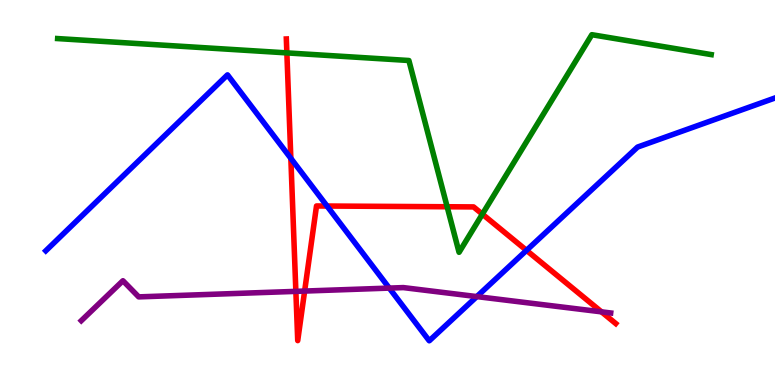[{'lines': ['blue', 'red'], 'intersections': [{'x': 3.75, 'y': 5.89}, {'x': 4.22, 'y': 4.65}, {'x': 6.79, 'y': 3.5}]}, {'lines': ['green', 'red'], 'intersections': [{'x': 3.7, 'y': 8.63}, {'x': 5.77, 'y': 4.63}, {'x': 6.22, 'y': 4.44}]}, {'lines': ['purple', 'red'], 'intersections': [{'x': 3.82, 'y': 2.43}, {'x': 3.93, 'y': 2.44}, {'x': 7.76, 'y': 1.9}]}, {'lines': ['blue', 'green'], 'intersections': []}, {'lines': ['blue', 'purple'], 'intersections': [{'x': 5.02, 'y': 2.52}, {'x': 6.15, 'y': 2.3}]}, {'lines': ['green', 'purple'], 'intersections': []}]